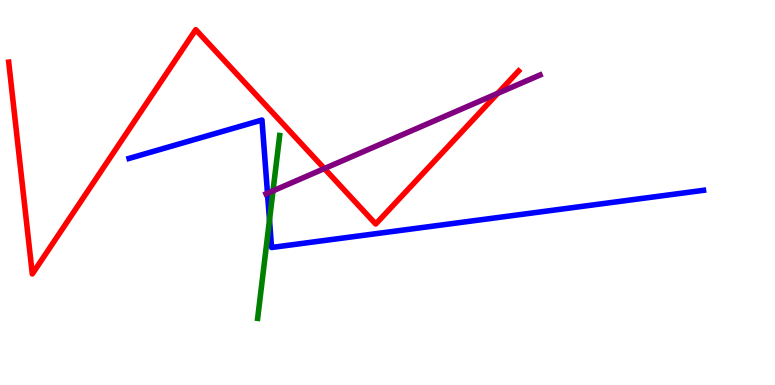[{'lines': ['blue', 'red'], 'intersections': []}, {'lines': ['green', 'red'], 'intersections': []}, {'lines': ['purple', 'red'], 'intersections': [{'x': 4.19, 'y': 5.62}, {'x': 6.42, 'y': 7.58}]}, {'lines': ['blue', 'green'], 'intersections': [{'x': 3.48, 'y': 4.29}]}, {'lines': ['blue', 'purple'], 'intersections': [{'x': 3.45, 'y': 4.98}]}, {'lines': ['green', 'purple'], 'intersections': [{'x': 3.52, 'y': 5.04}]}]